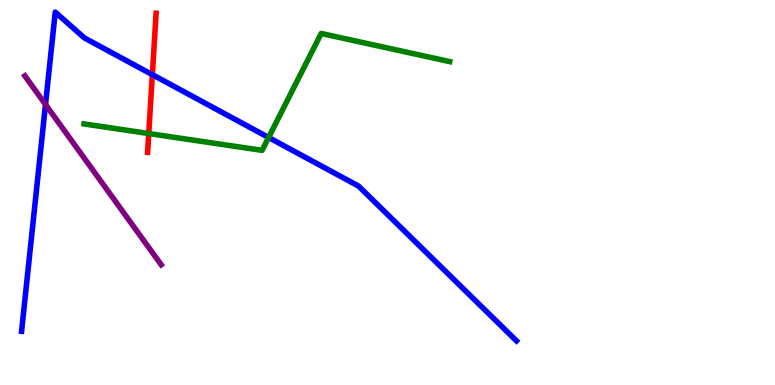[{'lines': ['blue', 'red'], 'intersections': [{'x': 1.97, 'y': 8.06}]}, {'lines': ['green', 'red'], 'intersections': [{'x': 1.92, 'y': 6.53}]}, {'lines': ['purple', 'red'], 'intersections': []}, {'lines': ['blue', 'green'], 'intersections': [{'x': 3.47, 'y': 6.43}]}, {'lines': ['blue', 'purple'], 'intersections': [{'x': 0.587, 'y': 7.29}]}, {'lines': ['green', 'purple'], 'intersections': []}]